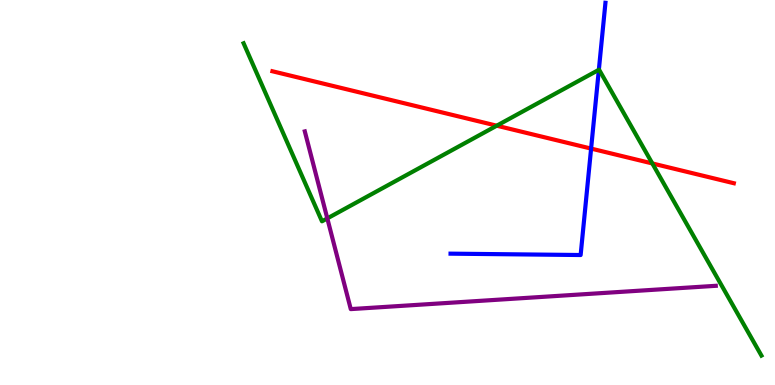[{'lines': ['blue', 'red'], 'intersections': [{'x': 7.63, 'y': 6.14}]}, {'lines': ['green', 'red'], 'intersections': [{'x': 6.41, 'y': 6.74}, {'x': 8.42, 'y': 5.75}]}, {'lines': ['purple', 'red'], 'intersections': []}, {'lines': ['blue', 'green'], 'intersections': [{'x': 7.73, 'y': 8.19}]}, {'lines': ['blue', 'purple'], 'intersections': []}, {'lines': ['green', 'purple'], 'intersections': [{'x': 4.22, 'y': 4.33}]}]